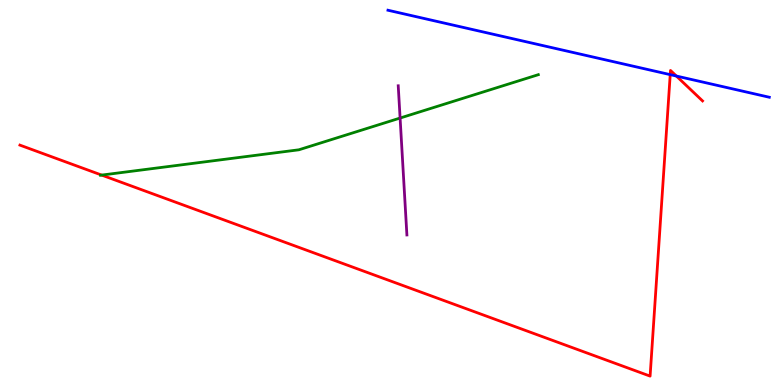[{'lines': ['blue', 'red'], 'intersections': [{'x': 8.65, 'y': 8.06}, {'x': 8.73, 'y': 8.02}]}, {'lines': ['green', 'red'], 'intersections': [{'x': 1.31, 'y': 5.45}]}, {'lines': ['purple', 'red'], 'intersections': []}, {'lines': ['blue', 'green'], 'intersections': []}, {'lines': ['blue', 'purple'], 'intersections': []}, {'lines': ['green', 'purple'], 'intersections': [{'x': 5.16, 'y': 6.93}]}]